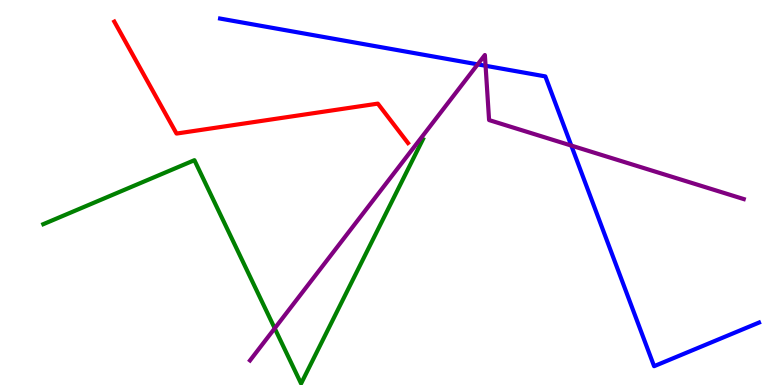[{'lines': ['blue', 'red'], 'intersections': []}, {'lines': ['green', 'red'], 'intersections': []}, {'lines': ['purple', 'red'], 'intersections': []}, {'lines': ['blue', 'green'], 'intersections': []}, {'lines': ['blue', 'purple'], 'intersections': [{'x': 6.16, 'y': 8.33}, {'x': 6.27, 'y': 8.29}, {'x': 7.37, 'y': 6.22}]}, {'lines': ['green', 'purple'], 'intersections': [{'x': 3.54, 'y': 1.47}]}]